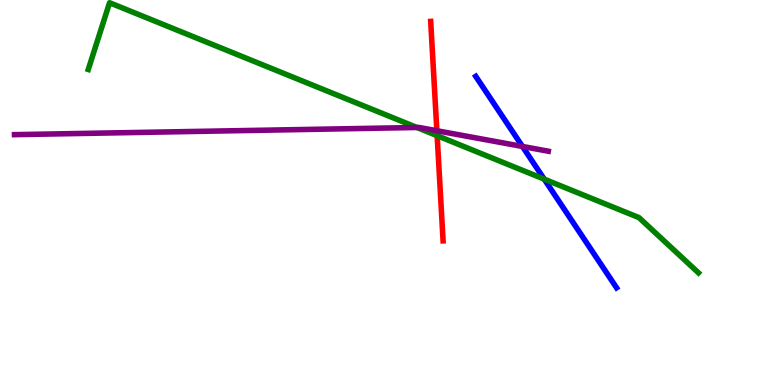[{'lines': ['blue', 'red'], 'intersections': []}, {'lines': ['green', 'red'], 'intersections': [{'x': 5.64, 'y': 6.48}]}, {'lines': ['purple', 'red'], 'intersections': [{'x': 5.64, 'y': 6.6}]}, {'lines': ['blue', 'green'], 'intersections': [{'x': 7.02, 'y': 5.35}]}, {'lines': ['blue', 'purple'], 'intersections': [{'x': 6.74, 'y': 6.2}]}, {'lines': ['green', 'purple'], 'intersections': [{'x': 5.38, 'y': 6.69}]}]